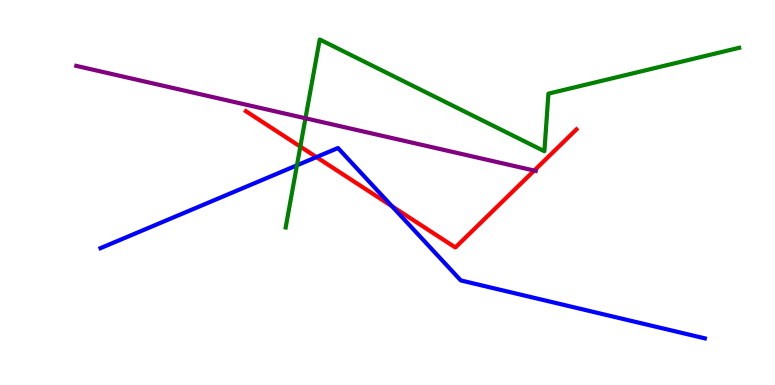[{'lines': ['blue', 'red'], 'intersections': [{'x': 4.08, 'y': 5.92}, {'x': 5.06, 'y': 4.64}]}, {'lines': ['green', 'red'], 'intersections': [{'x': 3.88, 'y': 6.19}]}, {'lines': ['purple', 'red'], 'intersections': [{'x': 6.89, 'y': 5.57}]}, {'lines': ['blue', 'green'], 'intersections': [{'x': 3.83, 'y': 5.71}]}, {'lines': ['blue', 'purple'], 'intersections': []}, {'lines': ['green', 'purple'], 'intersections': [{'x': 3.94, 'y': 6.93}]}]